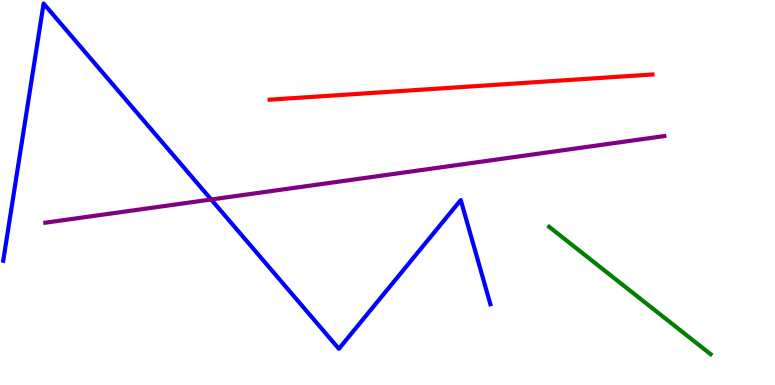[{'lines': ['blue', 'red'], 'intersections': []}, {'lines': ['green', 'red'], 'intersections': []}, {'lines': ['purple', 'red'], 'intersections': []}, {'lines': ['blue', 'green'], 'intersections': []}, {'lines': ['blue', 'purple'], 'intersections': [{'x': 2.73, 'y': 4.82}]}, {'lines': ['green', 'purple'], 'intersections': []}]